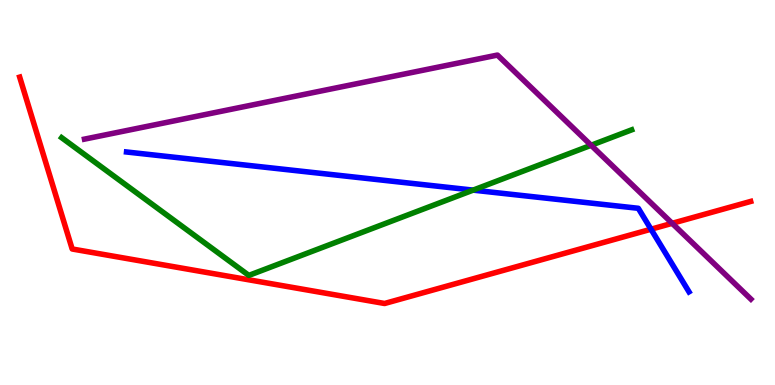[{'lines': ['blue', 'red'], 'intersections': [{'x': 8.4, 'y': 4.05}]}, {'lines': ['green', 'red'], 'intersections': []}, {'lines': ['purple', 'red'], 'intersections': [{'x': 8.67, 'y': 4.2}]}, {'lines': ['blue', 'green'], 'intersections': [{'x': 6.1, 'y': 5.06}]}, {'lines': ['blue', 'purple'], 'intersections': []}, {'lines': ['green', 'purple'], 'intersections': [{'x': 7.63, 'y': 6.23}]}]